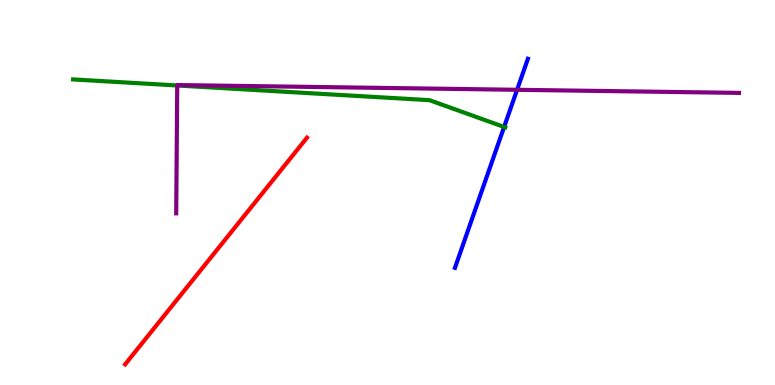[{'lines': ['blue', 'red'], 'intersections': []}, {'lines': ['green', 'red'], 'intersections': []}, {'lines': ['purple', 'red'], 'intersections': []}, {'lines': ['blue', 'green'], 'intersections': [{'x': 6.5, 'y': 6.7}]}, {'lines': ['blue', 'purple'], 'intersections': [{'x': 6.67, 'y': 7.67}]}, {'lines': ['green', 'purple'], 'intersections': [{'x': 2.29, 'y': 7.78}]}]